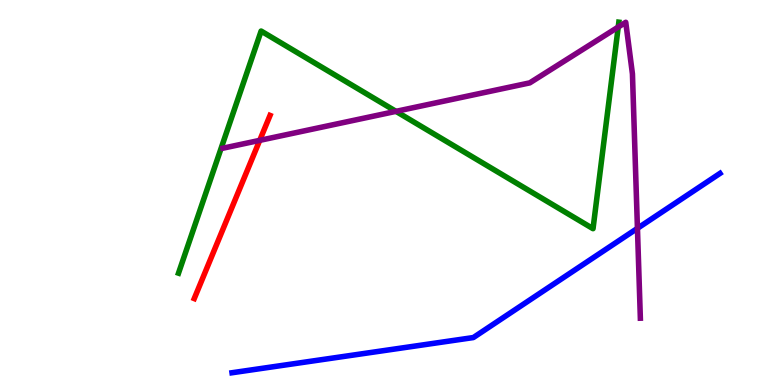[{'lines': ['blue', 'red'], 'intersections': []}, {'lines': ['green', 'red'], 'intersections': []}, {'lines': ['purple', 'red'], 'intersections': [{'x': 3.35, 'y': 6.35}]}, {'lines': ['blue', 'green'], 'intersections': []}, {'lines': ['blue', 'purple'], 'intersections': [{'x': 8.23, 'y': 4.07}]}, {'lines': ['green', 'purple'], 'intersections': [{'x': 5.11, 'y': 7.11}, {'x': 7.98, 'y': 9.3}]}]